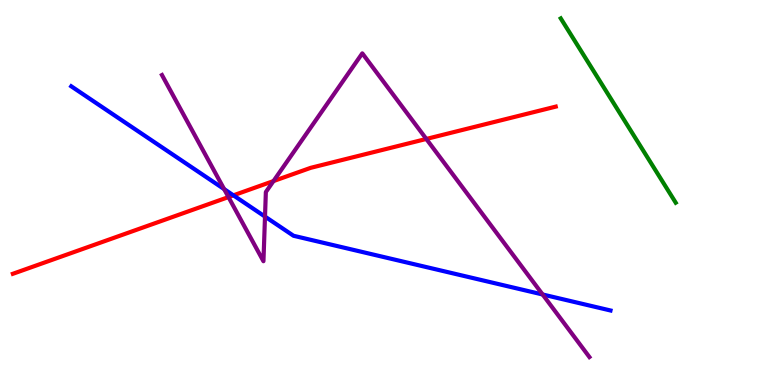[{'lines': ['blue', 'red'], 'intersections': [{'x': 3.01, 'y': 4.93}]}, {'lines': ['green', 'red'], 'intersections': []}, {'lines': ['purple', 'red'], 'intersections': [{'x': 2.95, 'y': 4.88}, {'x': 3.53, 'y': 5.3}, {'x': 5.5, 'y': 6.39}]}, {'lines': ['blue', 'green'], 'intersections': []}, {'lines': ['blue', 'purple'], 'intersections': [{'x': 2.89, 'y': 5.09}, {'x': 3.42, 'y': 4.37}, {'x': 7.0, 'y': 2.35}]}, {'lines': ['green', 'purple'], 'intersections': []}]